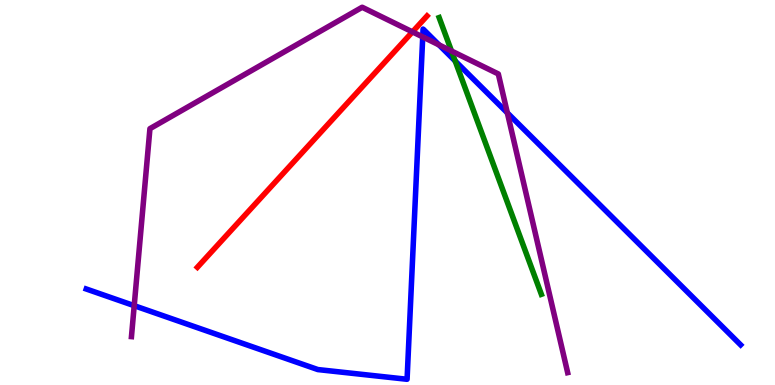[{'lines': ['blue', 'red'], 'intersections': []}, {'lines': ['green', 'red'], 'intersections': []}, {'lines': ['purple', 'red'], 'intersections': [{'x': 5.32, 'y': 9.17}]}, {'lines': ['blue', 'green'], 'intersections': [{'x': 5.87, 'y': 8.42}]}, {'lines': ['blue', 'purple'], 'intersections': [{'x': 1.73, 'y': 2.06}, {'x': 5.45, 'y': 9.04}, {'x': 5.66, 'y': 8.83}, {'x': 6.55, 'y': 7.07}]}, {'lines': ['green', 'purple'], 'intersections': [{'x': 5.83, 'y': 8.68}]}]